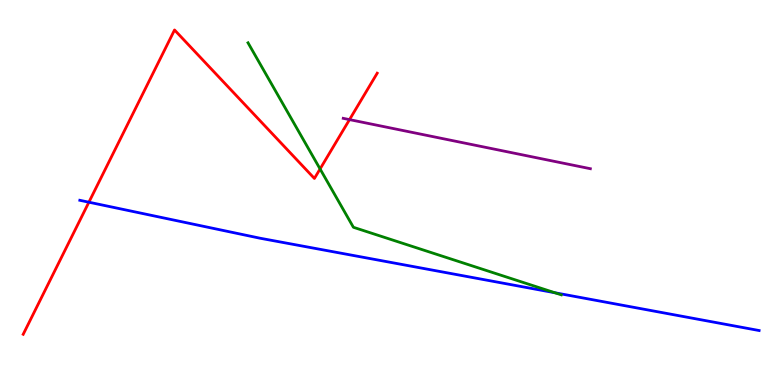[{'lines': ['blue', 'red'], 'intersections': [{'x': 1.15, 'y': 4.75}]}, {'lines': ['green', 'red'], 'intersections': [{'x': 4.13, 'y': 5.61}]}, {'lines': ['purple', 'red'], 'intersections': [{'x': 4.51, 'y': 6.89}]}, {'lines': ['blue', 'green'], 'intersections': [{'x': 7.16, 'y': 2.4}]}, {'lines': ['blue', 'purple'], 'intersections': []}, {'lines': ['green', 'purple'], 'intersections': []}]